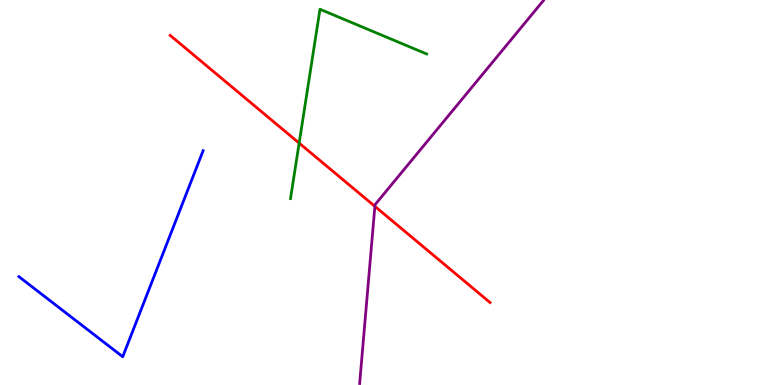[{'lines': ['blue', 'red'], 'intersections': []}, {'lines': ['green', 'red'], 'intersections': [{'x': 3.86, 'y': 6.28}]}, {'lines': ['purple', 'red'], 'intersections': [{'x': 4.84, 'y': 4.64}]}, {'lines': ['blue', 'green'], 'intersections': []}, {'lines': ['blue', 'purple'], 'intersections': []}, {'lines': ['green', 'purple'], 'intersections': []}]